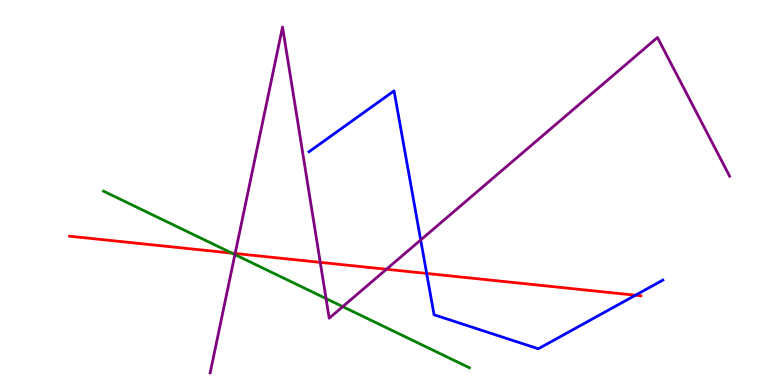[{'lines': ['blue', 'red'], 'intersections': [{'x': 5.51, 'y': 2.9}, {'x': 8.2, 'y': 2.33}]}, {'lines': ['green', 'red'], 'intersections': [{'x': 2.99, 'y': 3.42}]}, {'lines': ['purple', 'red'], 'intersections': [{'x': 3.03, 'y': 3.42}, {'x': 4.13, 'y': 3.19}, {'x': 4.99, 'y': 3.01}]}, {'lines': ['blue', 'green'], 'intersections': []}, {'lines': ['blue', 'purple'], 'intersections': [{'x': 5.43, 'y': 3.77}]}, {'lines': ['green', 'purple'], 'intersections': [{'x': 3.03, 'y': 3.39}, {'x': 4.21, 'y': 2.24}, {'x': 4.42, 'y': 2.04}]}]